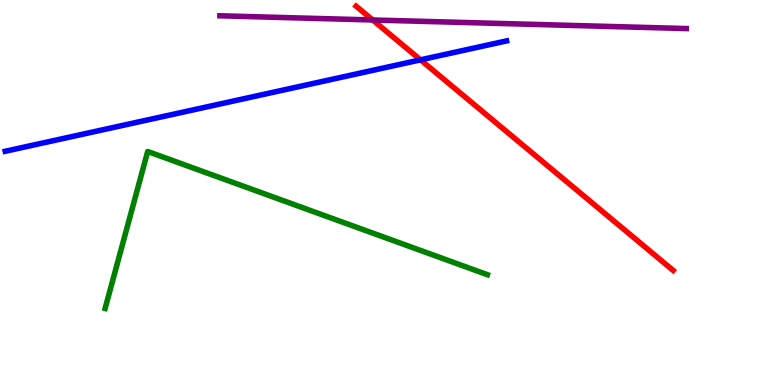[{'lines': ['blue', 'red'], 'intersections': [{'x': 5.43, 'y': 8.45}]}, {'lines': ['green', 'red'], 'intersections': []}, {'lines': ['purple', 'red'], 'intersections': [{'x': 4.81, 'y': 9.48}]}, {'lines': ['blue', 'green'], 'intersections': []}, {'lines': ['blue', 'purple'], 'intersections': []}, {'lines': ['green', 'purple'], 'intersections': []}]